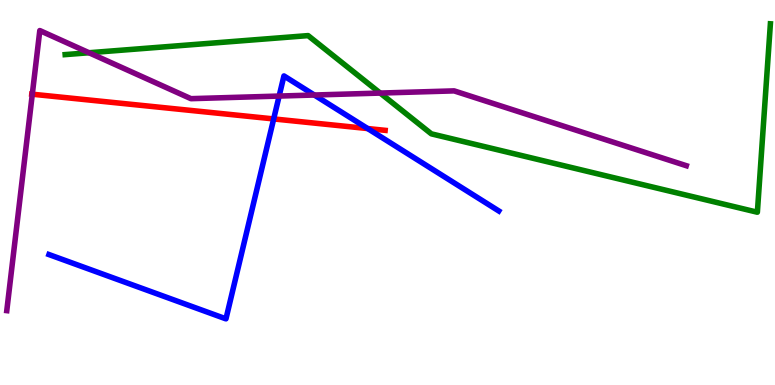[{'lines': ['blue', 'red'], 'intersections': [{'x': 3.53, 'y': 6.91}, {'x': 4.74, 'y': 6.66}]}, {'lines': ['green', 'red'], 'intersections': []}, {'lines': ['purple', 'red'], 'intersections': [{'x': 0.417, 'y': 7.55}]}, {'lines': ['blue', 'green'], 'intersections': []}, {'lines': ['blue', 'purple'], 'intersections': [{'x': 3.6, 'y': 7.5}, {'x': 4.06, 'y': 7.53}]}, {'lines': ['green', 'purple'], 'intersections': [{'x': 1.15, 'y': 8.63}, {'x': 4.91, 'y': 7.58}]}]